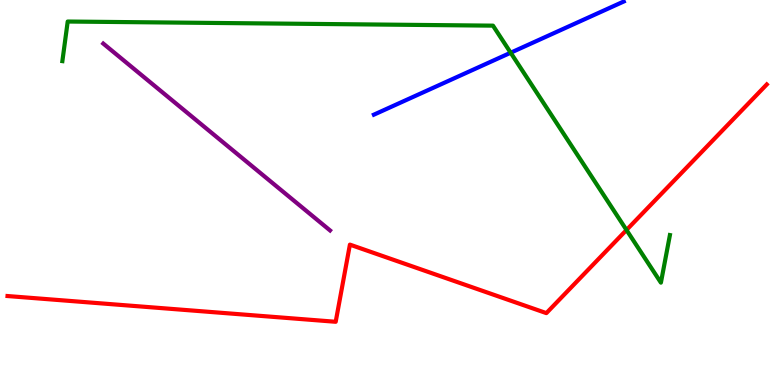[{'lines': ['blue', 'red'], 'intersections': []}, {'lines': ['green', 'red'], 'intersections': [{'x': 8.08, 'y': 4.03}]}, {'lines': ['purple', 'red'], 'intersections': []}, {'lines': ['blue', 'green'], 'intersections': [{'x': 6.59, 'y': 8.63}]}, {'lines': ['blue', 'purple'], 'intersections': []}, {'lines': ['green', 'purple'], 'intersections': []}]